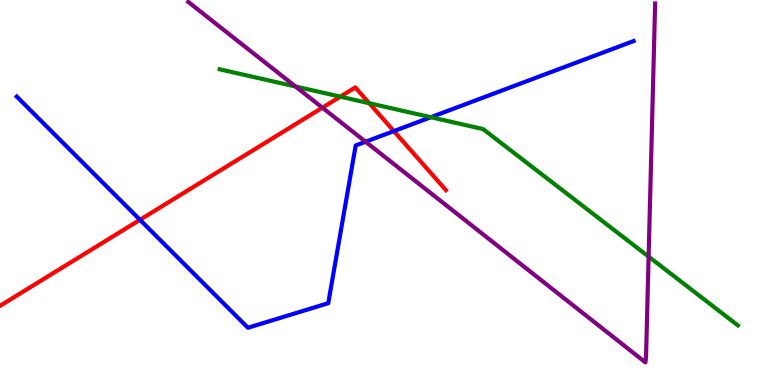[{'lines': ['blue', 'red'], 'intersections': [{'x': 1.81, 'y': 4.29}, {'x': 5.08, 'y': 6.59}]}, {'lines': ['green', 'red'], 'intersections': [{'x': 4.39, 'y': 7.49}, {'x': 4.76, 'y': 7.32}]}, {'lines': ['purple', 'red'], 'intersections': [{'x': 4.16, 'y': 7.2}]}, {'lines': ['blue', 'green'], 'intersections': [{'x': 5.56, 'y': 6.96}]}, {'lines': ['blue', 'purple'], 'intersections': [{'x': 4.72, 'y': 6.32}]}, {'lines': ['green', 'purple'], 'intersections': [{'x': 3.81, 'y': 7.75}, {'x': 8.37, 'y': 3.33}]}]